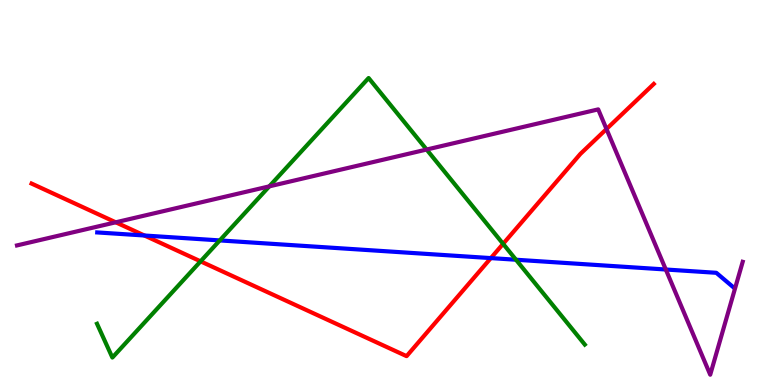[{'lines': ['blue', 'red'], 'intersections': [{'x': 1.86, 'y': 3.88}, {'x': 6.33, 'y': 3.3}]}, {'lines': ['green', 'red'], 'intersections': [{'x': 2.59, 'y': 3.21}, {'x': 6.49, 'y': 3.67}]}, {'lines': ['purple', 'red'], 'intersections': [{'x': 1.49, 'y': 4.23}, {'x': 7.83, 'y': 6.65}]}, {'lines': ['blue', 'green'], 'intersections': [{'x': 2.84, 'y': 3.76}, {'x': 6.66, 'y': 3.25}]}, {'lines': ['blue', 'purple'], 'intersections': [{'x': 8.59, 'y': 3.0}]}, {'lines': ['green', 'purple'], 'intersections': [{'x': 3.47, 'y': 5.16}, {'x': 5.5, 'y': 6.12}]}]